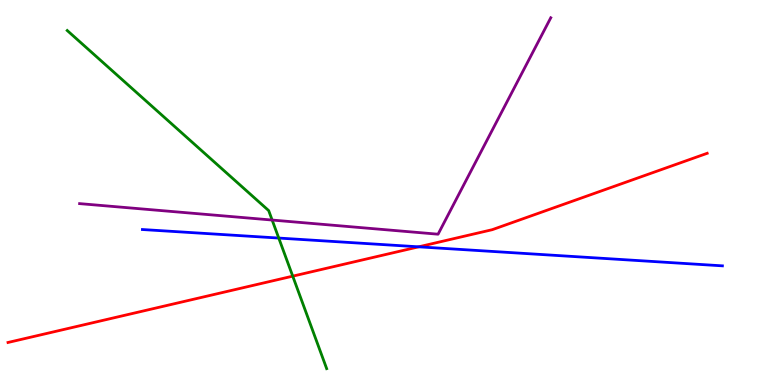[{'lines': ['blue', 'red'], 'intersections': [{'x': 5.4, 'y': 3.59}]}, {'lines': ['green', 'red'], 'intersections': [{'x': 3.78, 'y': 2.83}]}, {'lines': ['purple', 'red'], 'intersections': []}, {'lines': ['blue', 'green'], 'intersections': [{'x': 3.6, 'y': 3.82}]}, {'lines': ['blue', 'purple'], 'intersections': []}, {'lines': ['green', 'purple'], 'intersections': [{'x': 3.51, 'y': 4.28}]}]